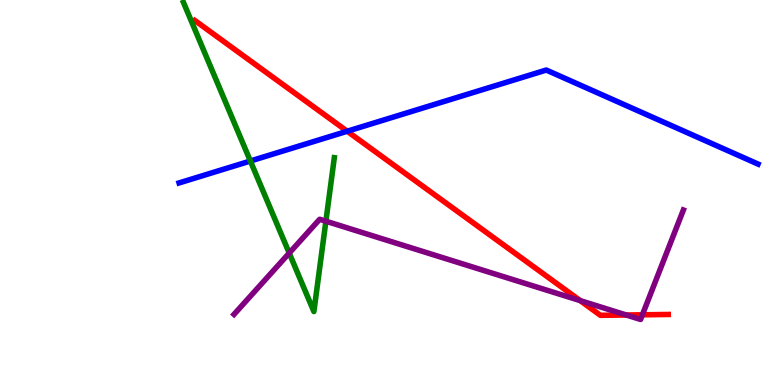[{'lines': ['blue', 'red'], 'intersections': [{'x': 4.48, 'y': 6.59}]}, {'lines': ['green', 'red'], 'intersections': []}, {'lines': ['purple', 'red'], 'intersections': [{'x': 7.49, 'y': 2.19}, {'x': 8.08, 'y': 1.82}, {'x': 8.29, 'y': 1.82}]}, {'lines': ['blue', 'green'], 'intersections': [{'x': 3.23, 'y': 5.82}]}, {'lines': ['blue', 'purple'], 'intersections': []}, {'lines': ['green', 'purple'], 'intersections': [{'x': 3.73, 'y': 3.43}, {'x': 4.21, 'y': 4.25}]}]